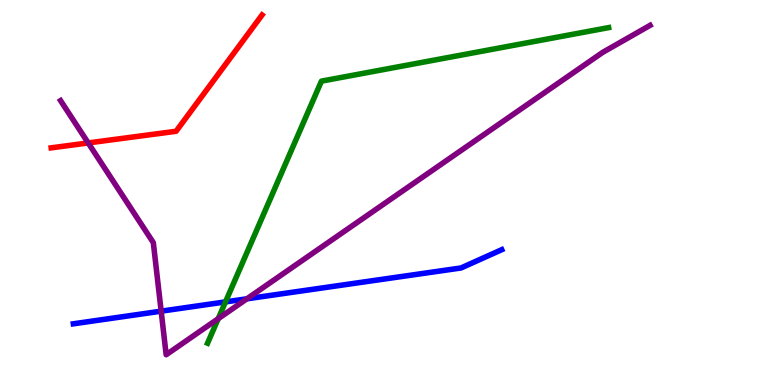[{'lines': ['blue', 'red'], 'intersections': []}, {'lines': ['green', 'red'], 'intersections': []}, {'lines': ['purple', 'red'], 'intersections': [{'x': 1.14, 'y': 6.29}]}, {'lines': ['blue', 'green'], 'intersections': [{'x': 2.91, 'y': 2.16}]}, {'lines': ['blue', 'purple'], 'intersections': [{'x': 2.08, 'y': 1.92}, {'x': 3.19, 'y': 2.24}]}, {'lines': ['green', 'purple'], 'intersections': [{'x': 2.82, 'y': 1.72}]}]